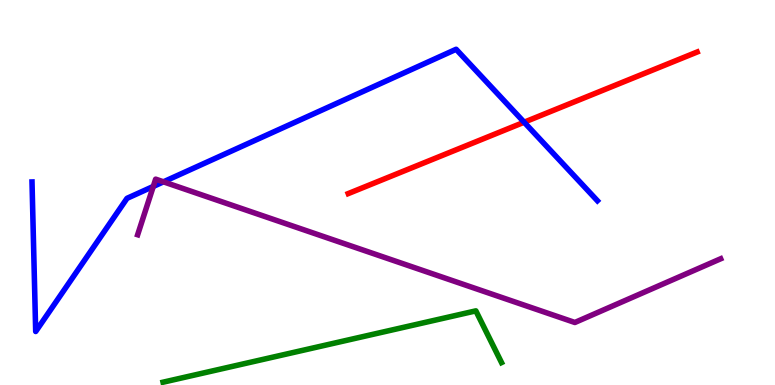[{'lines': ['blue', 'red'], 'intersections': [{'x': 6.76, 'y': 6.83}]}, {'lines': ['green', 'red'], 'intersections': []}, {'lines': ['purple', 'red'], 'intersections': []}, {'lines': ['blue', 'green'], 'intersections': []}, {'lines': ['blue', 'purple'], 'intersections': [{'x': 1.98, 'y': 5.16}, {'x': 2.11, 'y': 5.28}]}, {'lines': ['green', 'purple'], 'intersections': []}]